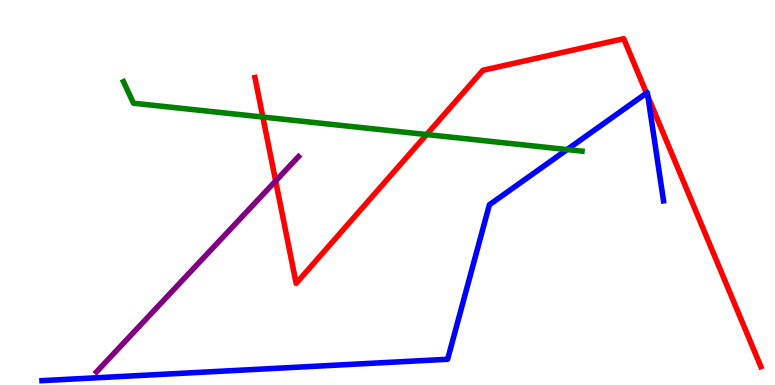[{'lines': ['blue', 'red'], 'intersections': [{'x': 8.34, 'y': 7.58}, {'x': 8.36, 'y': 7.49}]}, {'lines': ['green', 'red'], 'intersections': [{'x': 3.39, 'y': 6.96}, {'x': 5.5, 'y': 6.51}]}, {'lines': ['purple', 'red'], 'intersections': [{'x': 3.56, 'y': 5.3}]}, {'lines': ['blue', 'green'], 'intersections': [{'x': 7.32, 'y': 6.12}]}, {'lines': ['blue', 'purple'], 'intersections': []}, {'lines': ['green', 'purple'], 'intersections': []}]